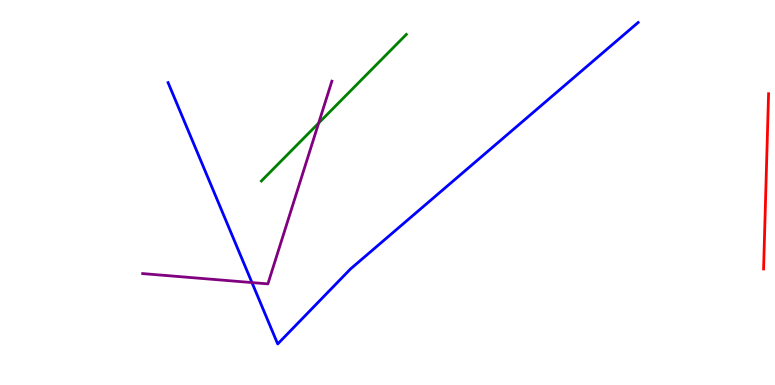[{'lines': ['blue', 'red'], 'intersections': []}, {'lines': ['green', 'red'], 'intersections': []}, {'lines': ['purple', 'red'], 'intersections': []}, {'lines': ['blue', 'green'], 'intersections': []}, {'lines': ['blue', 'purple'], 'intersections': [{'x': 3.25, 'y': 2.66}]}, {'lines': ['green', 'purple'], 'intersections': [{'x': 4.11, 'y': 6.8}]}]